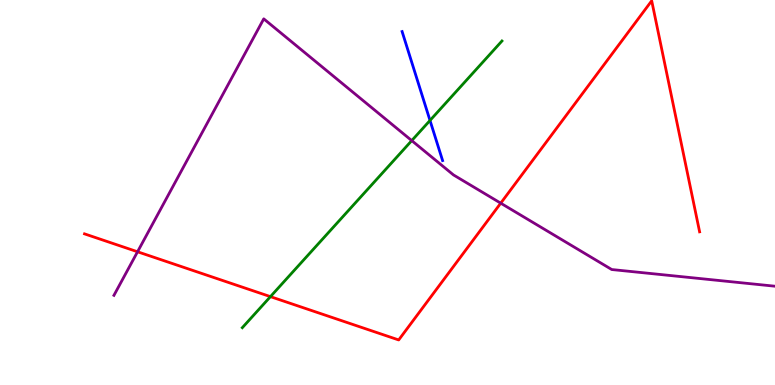[{'lines': ['blue', 'red'], 'intersections': []}, {'lines': ['green', 'red'], 'intersections': [{'x': 3.49, 'y': 2.3}]}, {'lines': ['purple', 'red'], 'intersections': [{'x': 1.77, 'y': 3.46}, {'x': 6.46, 'y': 4.72}]}, {'lines': ['blue', 'green'], 'intersections': [{'x': 5.55, 'y': 6.87}]}, {'lines': ['blue', 'purple'], 'intersections': []}, {'lines': ['green', 'purple'], 'intersections': [{'x': 5.31, 'y': 6.35}]}]